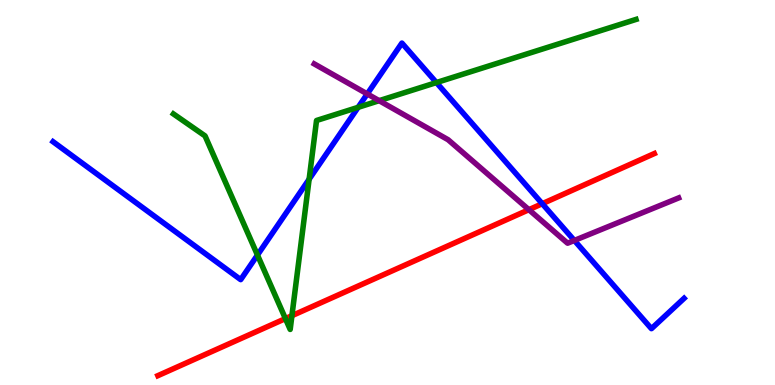[{'lines': ['blue', 'red'], 'intersections': [{'x': 7.0, 'y': 4.71}]}, {'lines': ['green', 'red'], 'intersections': [{'x': 3.68, 'y': 1.72}, {'x': 3.77, 'y': 1.8}]}, {'lines': ['purple', 'red'], 'intersections': [{'x': 6.82, 'y': 4.55}]}, {'lines': ['blue', 'green'], 'intersections': [{'x': 3.32, 'y': 3.38}, {'x': 3.99, 'y': 5.34}, {'x': 4.62, 'y': 7.21}, {'x': 5.63, 'y': 7.86}]}, {'lines': ['blue', 'purple'], 'intersections': [{'x': 4.74, 'y': 7.56}, {'x': 7.41, 'y': 3.75}]}, {'lines': ['green', 'purple'], 'intersections': [{'x': 4.89, 'y': 7.39}]}]